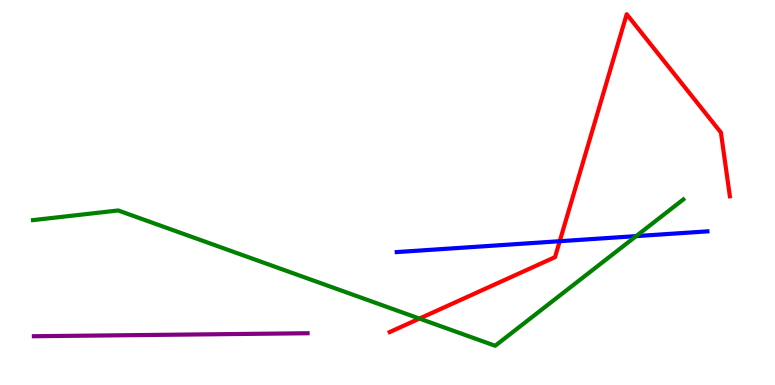[{'lines': ['blue', 'red'], 'intersections': [{'x': 7.22, 'y': 3.73}]}, {'lines': ['green', 'red'], 'intersections': [{'x': 5.41, 'y': 1.73}]}, {'lines': ['purple', 'red'], 'intersections': []}, {'lines': ['blue', 'green'], 'intersections': [{'x': 8.21, 'y': 3.87}]}, {'lines': ['blue', 'purple'], 'intersections': []}, {'lines': ['green', 'purple'], 'intersections': []}]